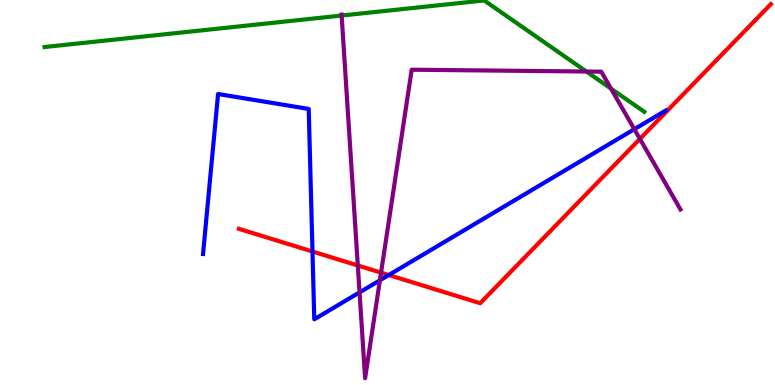[{'lines': ['blue', 'red'], 'intersections': [{'x': 4.03, 'y': 3.47}, {'x': 5.02, 'y': 2.86}]}, {'lines': ['green', 'red'], 'intersections': []}, {'lines': ['purple', 'red'], 'intersections': [{'x': 4.62, 'y': 3.1}, {'x': 4.92, 'y': 2.92}, {'x': 8.26, 'y': 6.39}]}, {'lines': ['blue', 'green'], 'intersections': []}, {'lines': ['blue', 'purple'], 'intersections': [{'x': 4.64, 'y': 2.41}, {'x': 4.9, 'y': 2.72}, {'x': 8.18, 'y': 6.64}]}, {'lines': ['green', 'purple'], 'intersections': [{'x': 4.41, 'y': 9.6}, {'x': 7.57, 'y': 8.14}, {'x': 7.88, 'y': 7.7}]}]